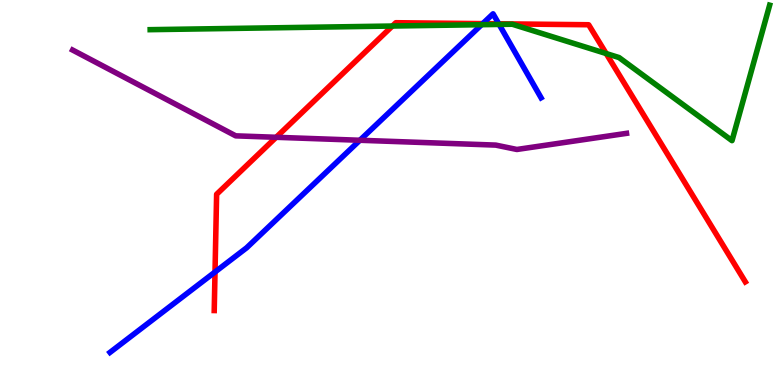[{'lines': ['blue', 'red'], 'intersections': [{'x': 2.77, 'y': 2.94}, {'x': 6.23, 'y': 9.39}, {'x': 6.44, 'y': 9.38}]}, {'lines': ['green', 'red'], 'intersections': [{'x': 5.06, 'y': 9.32}, {'x': 7.82, 'y': 8.61}]}, {'lines': ['purple', 'red'], 'intersections': [{'x': 3.56, 'y': 6.43}]}, {'lines': ['blue', 'green'], 'intersections': [{'x': 6.21, 'y': 9.36}, {'x': 6.44, 'y': 9.37}]}, {'lines': ['blue', 'purple'], 'intersections': [{'x': 4.64, 'y': 6.36}]}, {'lines': ['green', 'purple'], 'intersections': []}]